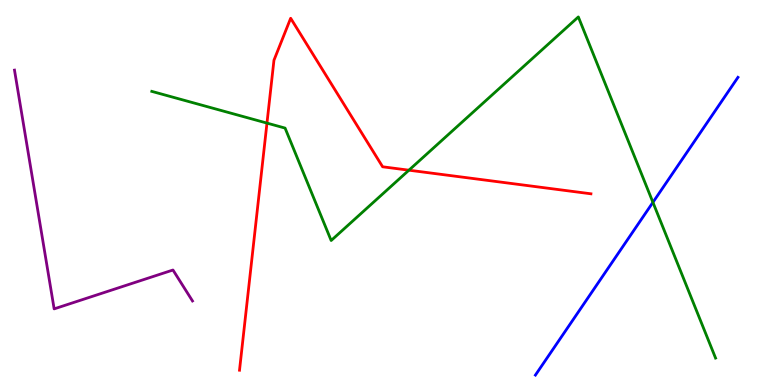[{'lines': ['blue', 'red'], 'intersections': []}, {'lines': ['green', 'red'], 'intersections': [{'x': 3.44, 'y': 6.8}, {'x': 5.28, 'y': 5.58}]}, {'lines': ['purple', 'red'], 'intersections': []}, {'lines': ['blue', 'green'], 'intersections': [{'x': 8.42, 'y': 4.74}]}, {'lines': ['blue', 'purple'], 'intersections': []}, {'lines': ['green', 'purple'], 'intersections': []}]